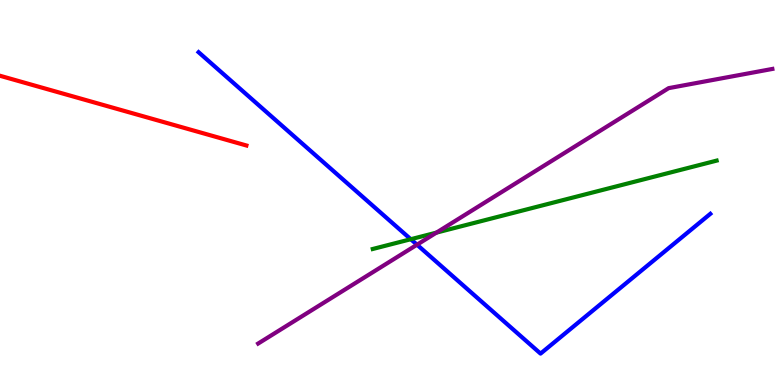[{'lines': ['blue', 'red'], 'intersections': []}, {'lines': ['green', 'red'], 'intersections': []}, {'lines': ['purple', 'red'], 'intersections': []}, {'lines': ['blue', 'green'], 'intersections': [{'x': 5.3, 'y': 3.79}]}, {'lines': ['blue', 'purple'], 'intersections': [{'x': 5.38, 'y': 3.64}]}, {'lines': ['green', 'purple'], 'intersections': [{'x': 5.63, 'y': 3.96}]}]